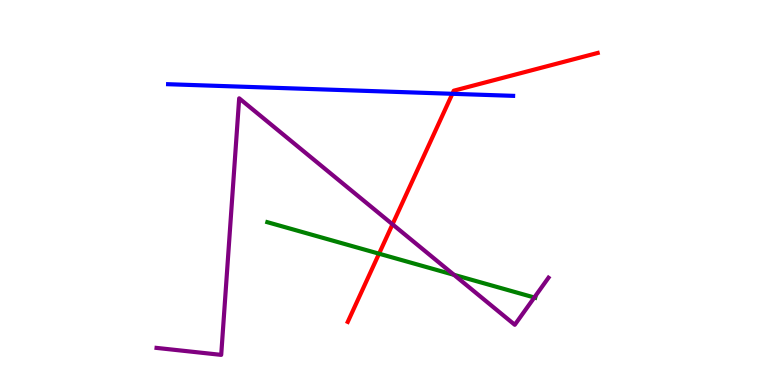[{'lines': ['blue', 'red'], 'intersections': [{'x': 5.84, 'y': 7.56}]}, {'lines': ['green', 'red'], 'intersections': [{'x': 4.89, 'y': 3.41}]}, {'lines': ['purple', 'red'], 'intersections': [{'x': 5.06, 'y': 4.17}]}, {'lines': ['blue', 'green'], 'intersections': []}, {'lines': ['blue', 'purple'], 'intersections': []}, {'lines': ['green', 'purple'], 'intersections': [{'x': 5.86, 'y': 2.86}, {'x': 6.89, 'y': 2.27}]}]